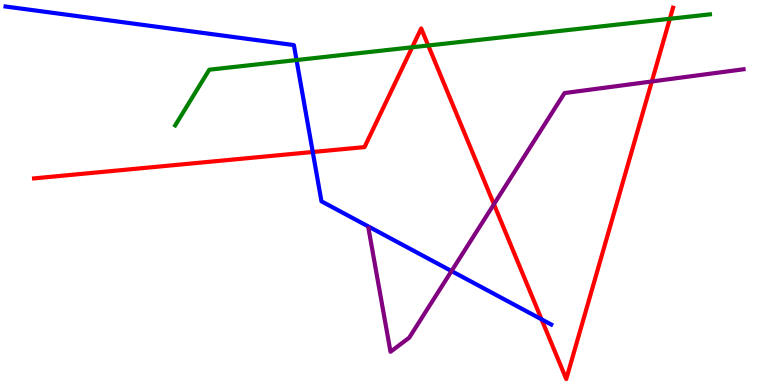[{'lines': ['blue', 'red'], 'intersections': [{'x': 4.04, 'y': 6.05}, {'x': 6.99, 'y': 1.71}]}, {'lines': ['green', 'red'], 'intersections': [{'x': 5.32, 'y': 8.77}, {'x': 5.53, 'y': 8.82}, {'x': 8.64, 'y': 9.51}]}, {'lines': ['purple', 'red'], 'intersections': [{'x': 6.37, 'y': 4.69}, {'x': 8.41, 'y': 7.88}]}, {'lines': ['blue', 'green'], 'intersections': [{'x': 3.83, 'y': 8.44}]}, {'lines': ['blue', 'purple'], 'intersections': [{'x': 5.83, 'y': 2.96}]}, {'lines': ['green', 'purple'], 'intersections': []}]